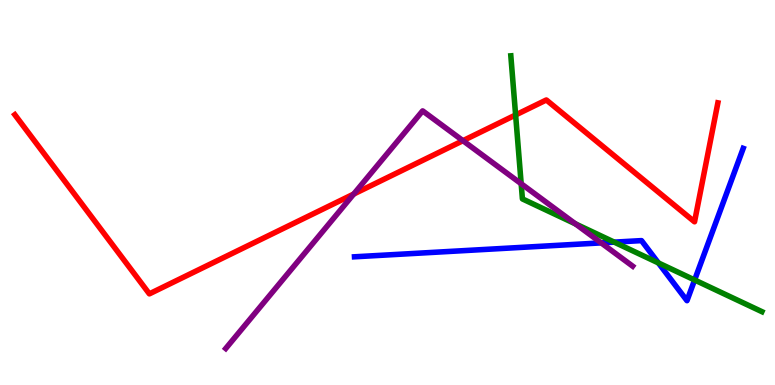[{'lines': ['blue', 'red'], 'intersections': []}, {'lines': ['green', 'red'], 'intersections': [{'x': 6.65, 'y': 7.01}]}, {'lines': ['purple', 'red'], 'intersections': [{'x': 4.56, 'y': 4.96}, {'x': 5.97, 'y': 6.35}]}, {'lines': ['blue', 'green'], 'intersections': [{'x': 7.93, 'y': 3.71}, {'x': 8.5, 'y': 3.17}, {'x': 8.96, 'y': 2.73}]}, {'lines': ['blue', 'purple'], 'intersections': [{'x': 7.76, 'y': 3.69}]}, {'lines': ['green', 'purple'], 'intersections': [{'x': 6.72, 'y': 5.23}, {'x': 7.43, 'y': 4.18}]}]